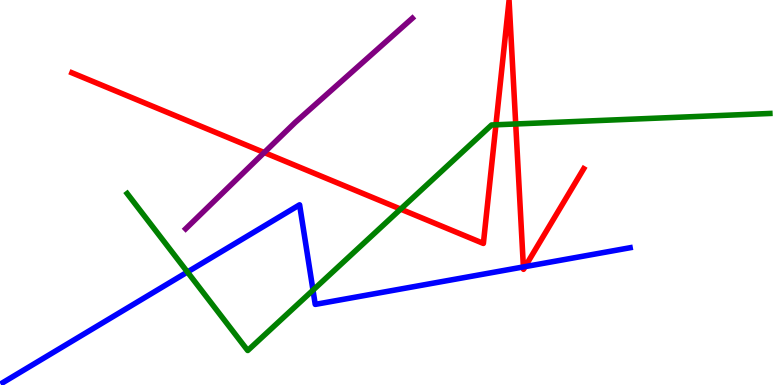[{'lines': ['blue', 'red'], 'intersections': [{'x': 6.75, 'y': 3.07}, {'x': 6.78, 'y': 3.07}]}, {'lines': ['green', 'red'], 'intersections': [{'x': 5.17, 'y': 4.57}, {'x': 6.4, 'y': 6.76}, {'x': 6.65, 'y': 6.78}]}, {'lines': ['purple', 'red'], 'intersections': [{'x': 3.41, 'y': 6.04}]}, {'lines': ['blue', 'green'], 'intersections': [{'x': 2.42, 'y': 2.93}, {'x': 4.04, 'y': 2.46}]}, {'lines': ['blue', 'purple'], 'intersections': []}, {'lines': ['green', 'purple'], 'intersections': []}]